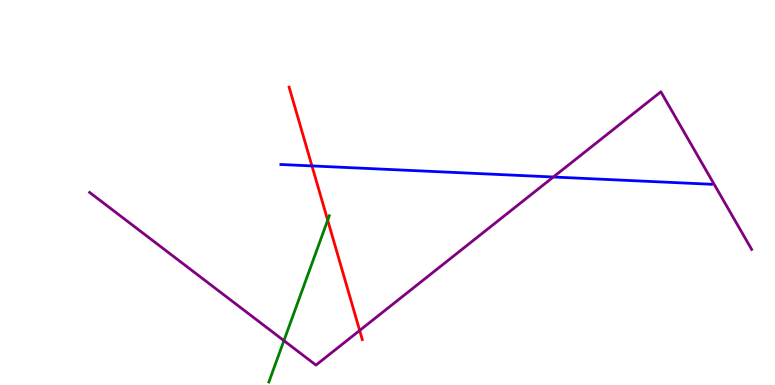[{'lines': ['blue', 'red'], 'intersections': [{'x': 4.03, 'y': 5.69}]}, {'lines': ['green', 'red'], 'intersections': [{'x': 4.23, 'y': 4.28}]}, {'lines': ['purple', 'red'], 'intersections': [{'x': 4.64, 'y': 1.42}]}, {'lines': ['blue', 'green'], 'intersections': []}, {'lines': ['blue', 'purple'], 'intersections': [{'x': 7.14, 'y': 5.4}]}, {'lines': ['green', 'purple'], 'intersections': [{'x': 3.66, 'y': 1.15}]}]